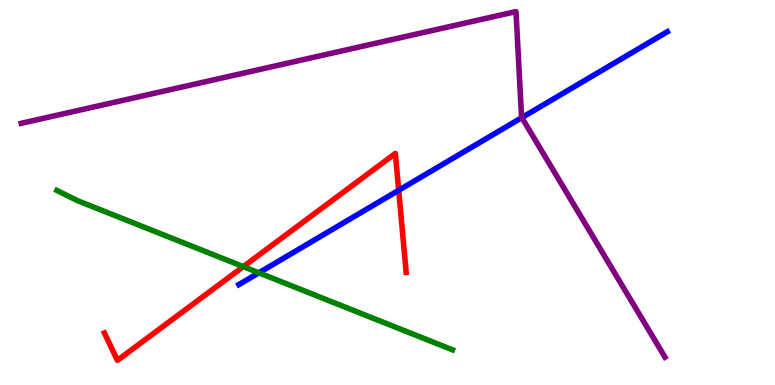[{'lines': ['blue', 'red'], 'intersections': [{'x': 5.14, 'y': 5.06}]}, {'lines': ['green', 'red'], 'intersections': [{'x': 3.14, 'y': 3.07}]}, {'lines': ['purple', 'red'], 'intersections': []}, {'lines': ['blue', 'green'], 'intersections': [{'x': 3.34, 'y': 2.91}]}, {'lines': ['blue', 'purple'], 'intersections': [{'x': 6.73, 'y': 6.94}]}, {'lines': ['green', 'purple'], 'intersections': []}]